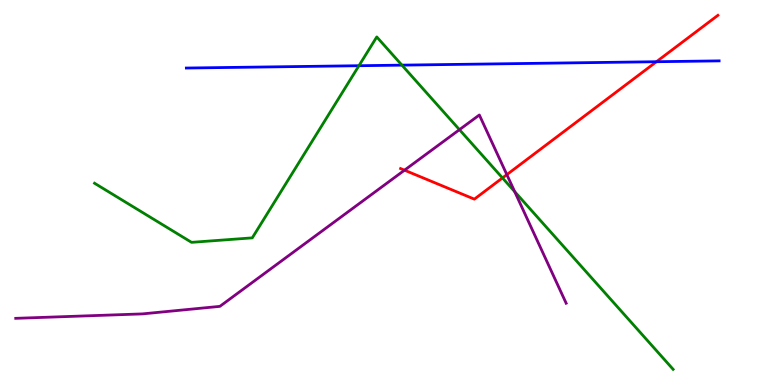[{'lines': ['blue', 'red'], 'intersections': [{'x': 8.47, 'y': 8.4}]}, {'lines': ['green', 'red'], 'intersections': [{'x': 6.48, 'y': 5.38}]}, {'lines': ['purple', 'red'], 'intersections': [{'x': 5.22, 'y': 5.58}, {'x': 6.54, 'y': 5.46}]}, {'lines': ['blue', 'green'], 'intersections': [{'x': 4.63, 'y': 8.29}, {'x': 5.19, 'y': 8.31}]}, {'lines': ['blue', 'purple'], 'intersections': []}, {'lines': ['green', 'purple'], 'intersections': [{'x': 5.93, 'y': 6.63}, {'x': 6.64, 'y': 5.02}]}]